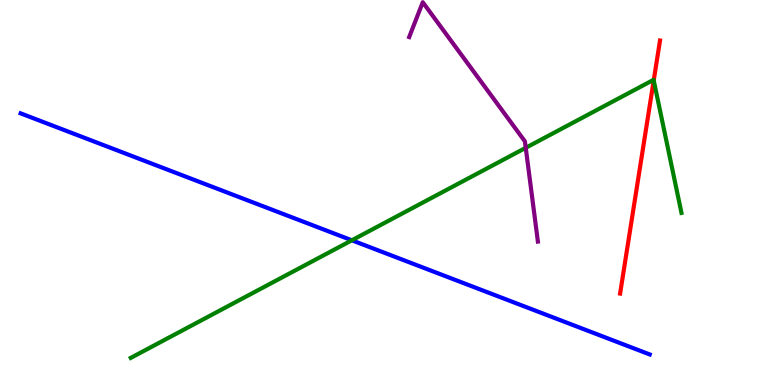[{'lines': ['blue', 'red'], 'intersections': []}, {'lines': ['green', 'red'], 'intersections': [{'x': 8.44, 'y': 7.91}]}, {'lines': ['purple', 'red'], 'intersections': []}, {'lines': ['blue', 'green'], 'intersections': [{'x': 4.54, 'y': 3.76}]}, {'lines': ['blue', 'purple'], 'intersections': []}, {'lines': ['green', 'purple'], 'intersections': [{'x': 6.78, 'y': 6.16}]}]